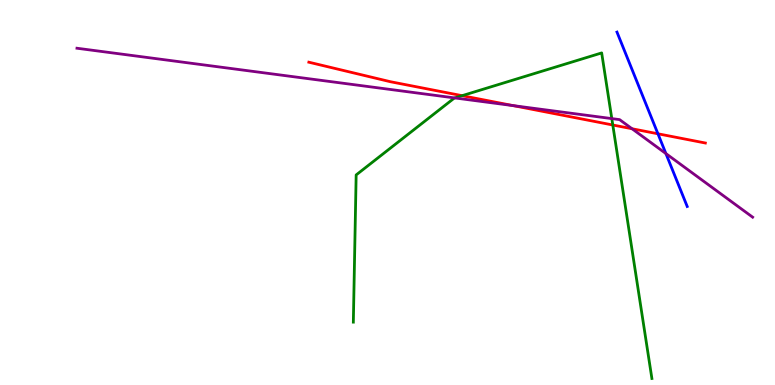[{'lines': ['blue', 'red'], 'intersections': [{'x': 8.49, 'y': 6.53}]}, {'lines': ['green', 'red'], 'intersections': [{'x': 5.96, 'y': 7.51}, {'x': 7.91, 'y': 6.75}]}, {'lines': ['purple', 'red'], 'intersections': [{'x': 6.62, 'y': 7.26}, {'x': 8.16, 'y': 6.66}]}, {'lines': ['blue', 'green'], 'intersections': []}, {'lines': ['blue', 'purple'], 'intersections': [{'x': 8.59, 'y': 6.01}]}, {'lines': ['green', 'purple'], 'intersections': [{'x': 5.87, 'y': 7.46}, {'x': 7.89, 'y': 6.92}]}]